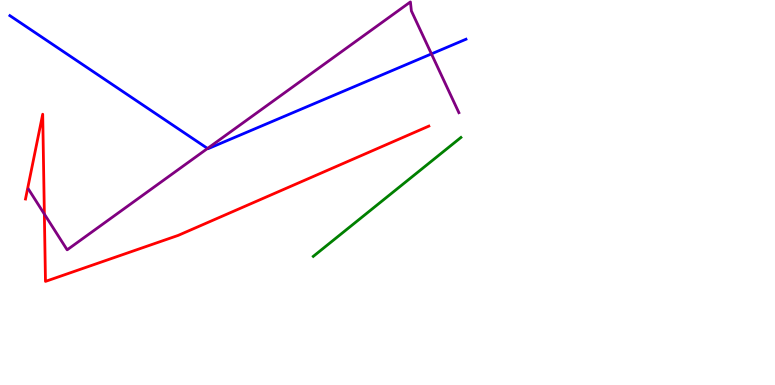[{'lines': ['blue', 'red'], 'intersections': []}, {'lines': ['green', 'red'], 'intersections': []}, {'lines': ['purple', 'red'], 'intersections': [{'x': 0.572, 'y': 4.44}]}, {'lines': ['blue', 'green'], 'intersections': []}, {'lines': ['blue', 'purple'], 'intersections': [{'x': 2.68, 'y': 6.14}, {'x': 5.57, 'y': 8.6}]}, {'lines': ['green', 'purple'], 'intersections': []}]